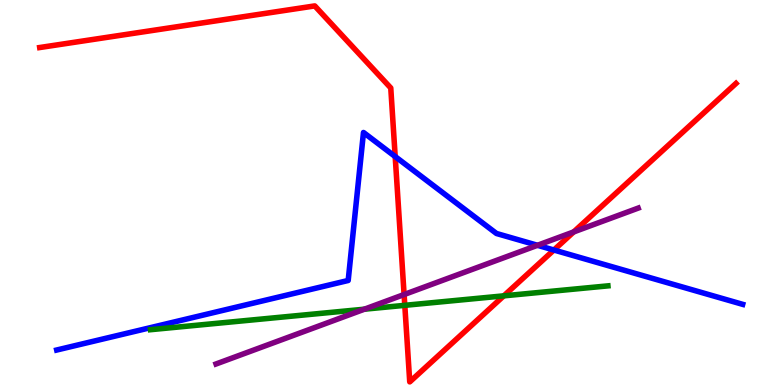[{'lines': ['blue', 'red'], 'intersections': [{'x': 5.1, 'y': 5.93}, {'x': 7.15, 'y': 3.51}]}, {'lines': ['green', 'red'], 'intersections': [{'x': 5.22, 'y': 2.07}, {'x': 6.5, 'y': 2.32}]}, {'lines': ['purple', 'red'], 'intersections': [{'x': 5.21, 'y': 2.35}, {'x': 7.4, 'y': 3.98}]}, {'lines': ['blue', 'green'], 'intersections': []}, {'lines': ['blue', 'purple'], 'intersections': [{'x': 6.94, 'y': 3.63}]}, {'lines': ['green', 'purple'], 'intersections': [{'x': 4.7, 'y': 1.97}]}]